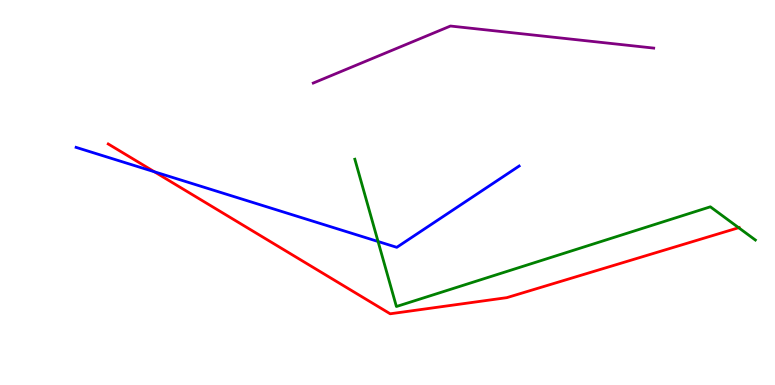[{'lines': ['blue', 'red'], 'intersections': [{'x': 1.99, 'y': 5.54}]}, {'lines': ['green', 'red'], 'intersections': [{'x': 9.53, 'y': 4.09}]}, {'lines': ['purple', 'red'], 'intersections': []}, {'lines': ['blue', 'green'], 'intersections': [{'x': 4.88, 'y': 3.73}]}, {'lines': ['blue', 'purple'], 'intersections': []}, {'lines': ['green', 'purple'], 'intersections': []}]